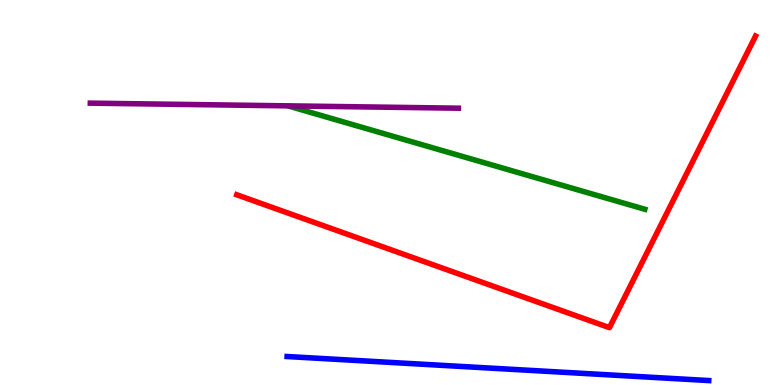[{'lines': ['blue', 'red'], 'intersections': []}, {'lines': ['green', 'red'], 'intersections': []}, {'lines': ['purple', 'red'], 'intersections': []}, {'lines': ['blue', 'green'], 'intersections': []}, {'lines': ['blue', 'purple'], 'intersections': []}, {'lines': ['green', 'purple'], 'intersections': []}]